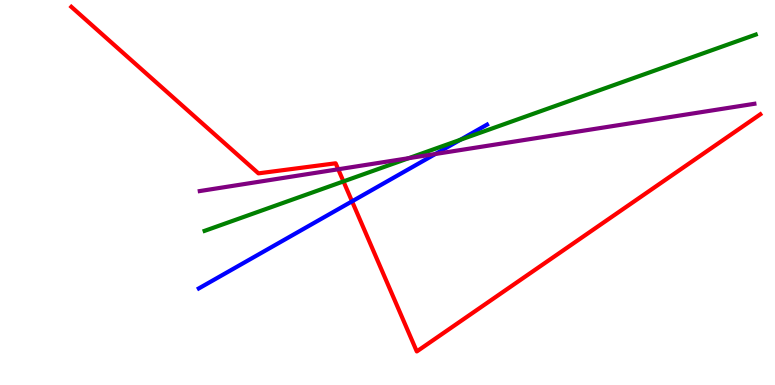[{'lines': ['blue', 'red'], 'intersections': [{'x': 4.54, 'y': 4.77}]}, {'lines': ['green', 'red'], 'intersections': [{'x': 4.43, 'y': 5.29}]}, {'lines': ['purple', 'red'], 'intersections': [{'x': 4.36, 'y': 5.6}]}, {'lines': ['blue', 'green'], 'intersections': [{'x': 5.94, 'y': 6.37}]}, {'lines': ['blue', 'purple'], 'intersections': [{'x': 5.62, 'y': 6.0}]}, {'lines': ['green', 'purple'], 'intersections': [{'x': 5.27, 'y': 5.89}]}]